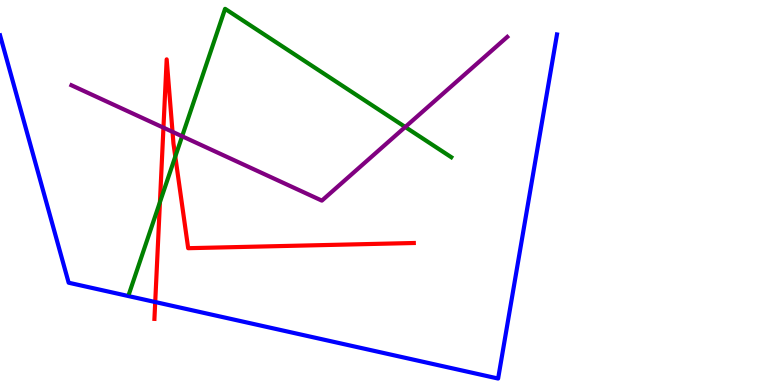[{'lines': ['blue', 'red'], 'intersections': [{'x': 2.0, 'y': 2.15}]}, {'lines': ['green', 'red'], 'intersections': [{'x': 2.06, 'y': 4.75}, {'x': 2.26, 'y': 5.93}]}, {'lines': ['purple', 'red'], 'intersections': [{'x': 2.11, 'y': 6.68}, {'x': 2.23, 'y': 6.58}]}, {'lines': ['blue', 'green'], 'intersections': []}, {'lines': ['blue', 'purple'], 'intersections': []}, {'lines': ['green', 'purple'], 'intersections': [{'x': 2.35, 'y': 6.46}, {'x': 5.23, 'y': 6.7}]}]